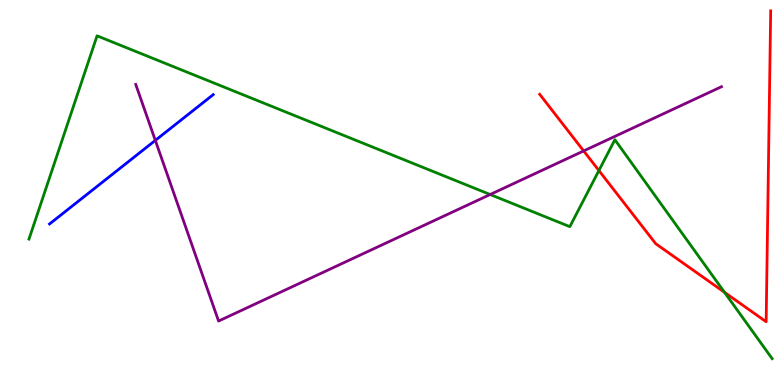[{'lines': ['blue', 'red'], 'intersections': []}, {'lines': ['green', 'red'], 'intersections': [{'x': 7.73, 'y': 5.57}, {'x': 9.35, 'y': 2.41}]}, {'lines': ['purple', 'red'], 'intersections': [{'x': 7.53, 'y': 6.08}]}, {'lines': ['blue', 'green'], 'intersections': []}, {'lines': ['blue', 'purple'], 'intersections': [{'x': 2.0, 'y': 6.35}]}, {'lines': ['green', 'purple'], 'intersections': [{'x': 6.32, 'y': 4.95}]}]